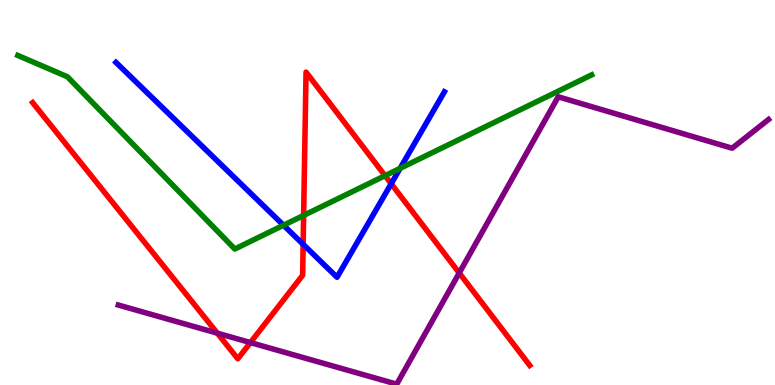[{'lines': ['blue', 'red'], 'intersections': [{'x': 3.91, 'y': 3.65}, {'x': 5.05, 'y': 5.23}]}, {'lines': ['green', 'red'], 'intersections': [{'x': 3.92, 'y': 4.4}, {'x': 4.97, 'y': 5.44}]}, {'lines': ['purple', 'red'], 'intersections': [{'x': 2.8, 'y': 1.35}, {'x': 3.23, 'y': 1.1}, {'x': 5.93, 'y': 2.91}]}, {'lines': ['blue', 'green'], 'intersections': [{'x': 3.66, 'y': 4.15}, {'x': 5.16, 'y': 5.63}]}, {'lines': ['blue', 'purple'], 'intersections': []}, {'lines': ['green', 'purple'], 'intersections': []}]